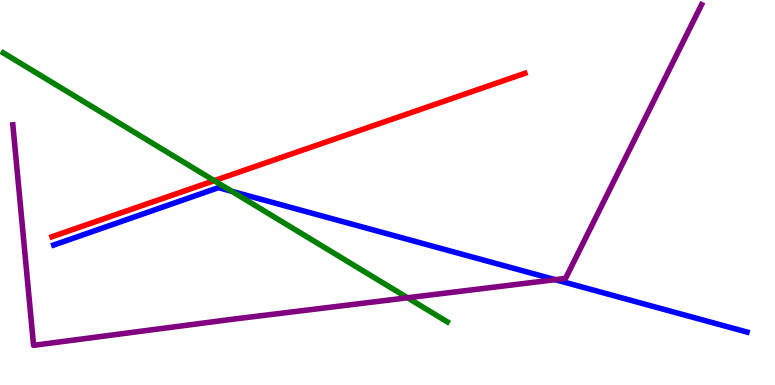[{'lines': ['blue', 'red'], 'intersections': []}, {'lines': ['green', 'red'], 'intersections': [{'x': 2.76, 'y': 5.31}]}, {'lines': ['purple', 'red'], 'intersections': []}, {'lines': ['blue', 'green'], 'intersections': [{'x': 2.99, 'y': 5.03}]}, {'lines': ['blue', 'purple'], 'intersections': [{'x': 7.16, 'y': 2.74}]}, {'lines': ['green', 'purple'], 'intersections': [{'x': 5.26, 'y': 2.27}]}]